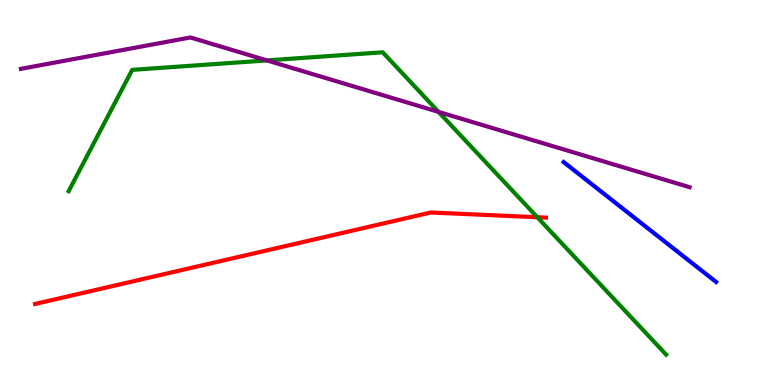[{'lines': ['blue', 'red'], 'intersections': []}, {'lines': ['green', 'red'], 'intersections': [{'x': 6.93, 'y': 4.36}]}, {'lines': ['purple', 'red'], 'intersections': []}, {'lines': ['blue', 'green'], 'intersections': []}, {'lines': ['blue', 'purple'], 'intersections': []}, {'lines': ['green', 'purple'], 'intersections': [{'x': 3.44, 'y': 8.43}, {'x': 5.66, 'y': 7.09}]}]